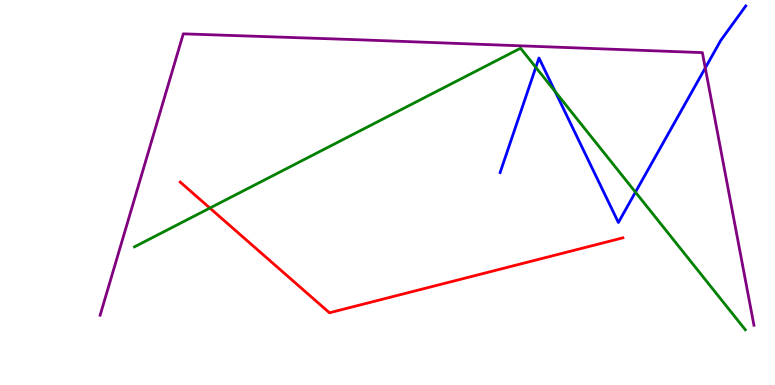[{'lines': ['blue', 'red'], 'intersections': []}, {'lines': ['green', 'red'], 'intersections': [{'x': 2.71, 'y': 4.6}]}, {'lines': ['purple', 'red'], 'intersections': []}, {'lines': ['blue', 'green'], 'intersections': [{'x': 6.91, 'y': 8.25}, {'x': 7.16, 'y': 7.62}, {'x': 8.2, 'y': 5.01}]}, {'lines': ['blue', 'purple'], 'intersections': [{'x': 9.1, 'y': 8.23}]}, {'lines': ['green', 'purple'], 'intersections': []}]